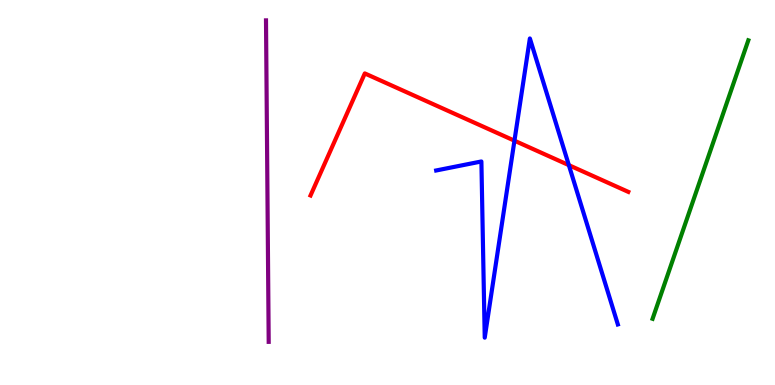[{'lines': ['blue', 'red'], 'intersections': [{'x': 6.64, 'y': 6.35}, {'x': 7.34, 'y': 5.71}]}, {'lines': ['green', 'red'], 'intersections': []}, {'lines': ['purple', 'red'], 'intersections': []}, {'lines': ['blue', 'green'], 'intersections': []}, {'lines': ['blue', 'purple'], 'intersections': []}, {'lines': ['green', 'purple'], 'intersections': []}]